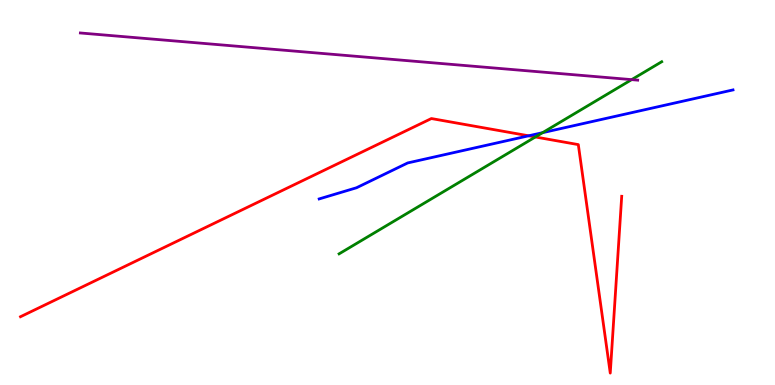[{'lines': ['blue', 'red'], 'intersections': [{'x': 6.82, 'y': 6.47}]}, {'lines': ['green', 'red'], 'intersections': [{'x': 6.91, 'y': 6.44}]}, {'lines': ['purple', 'red'], 'intersections': []}, {'lines': ['blue', 'green'], 'intersections': [{'x': 7.0, 'y': 6.55}]}, {'lines': ['blue', 'purple'], 'intersections': []}, {'lines': ['green', 'purple'], 'intersections': [{'x': 8.15, 'y': 7.93}]}]